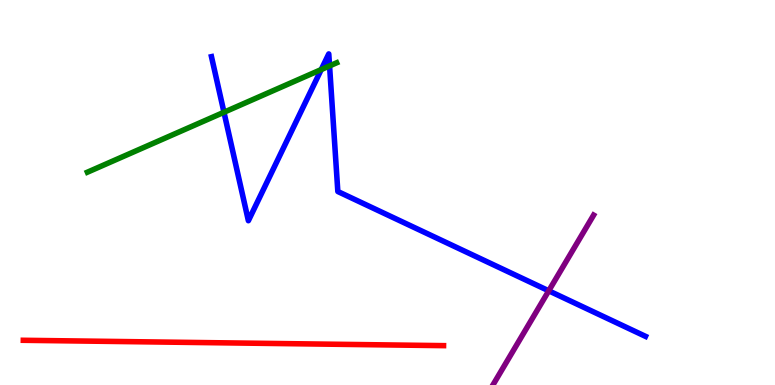[{'lines': ['blue', 'red'], 'intersections': []}, {'lines': ['green', 'red'], 'intersections': []}, {'lines': ['purple', 'red'], 'intersections': []}, {'lines': ['blue', 'green'], 'intersections': [{'x': 2.89, 'y': 7.08}, {'x': 4.14, 'y': 8.19}, {'x': 4.25, 'y': 8.29}]}, {'lines': ['blue', 'purple'], 'intersections': [{'x': 7.08, 'y': 2.45}]}, {'lines': ['green', 'purple'], 'intersections': []}]